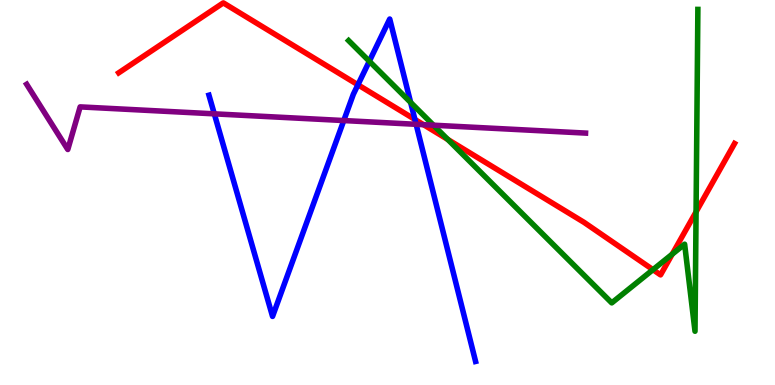[{'lines': ['blue', 'red'], 'intersections': [{'x': 4.62, 'y': 7.8}, {'x': 5.35, 'y': 6.9}]}, {'lines': ['green', 'red'], 'intersections': [{'x': 5.78, 'y': 6.38}, {'x': 8.43, 'y': 3.0}, {'x': 8.67, 'y': 3.4}, {'x': 8.98, 'y': 4.5}]}, {'lines': ['purple', 'red'], 'intersections': [{'x': 5.46, 'y': 6.76}]}, {'lines': ['blue', 'green'], 'intersections': [{'x': 4.77, 'y': 8.41}, {'x': 5.3, 'y': 7.34}]}, {'lines': ['blue', 'purple'], 'intersections': [{'x': 2.77, 'y': 7.04}, {'x': 4.44, 'y': 6.87}, {'x': 5.37, 'y': 6.77}]}, {'lines': ['green', 'purple'], 'intersections': [{'x': 5.59, 'y': 6.75}]}]